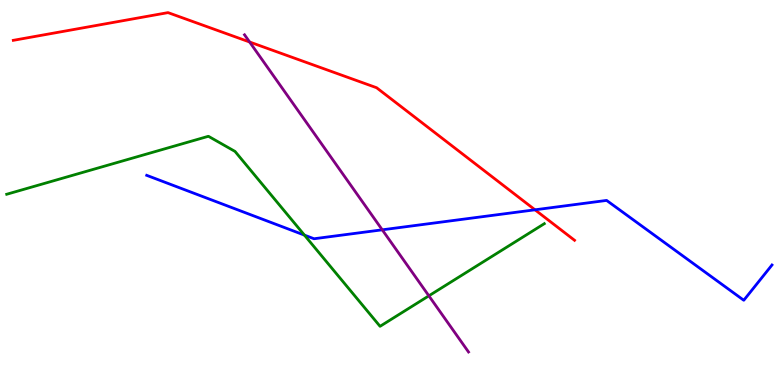[{'lines': ['blue', 'red'], 'intersections': [{'x': 6.9, 'y': 4.55}]}, {'lines': ['green', 'red'], 'intersections': []}, {'lines': ['purple', 'red'], 'intersections': [{'x': 3.22, 'y': 8.91}]}, {'lines': ['blue', 'green'], 'intersections': [{'x': 3.93, 'y': 3.89}]}, {'lines': ['blue', 'purple'], 'intersections': [{'x': 4.93, 'y': 4.03}]}, {'lines': ['green', 'purple'], 'intersections': [{'x': 5.53, 'y': 2.32}]}]